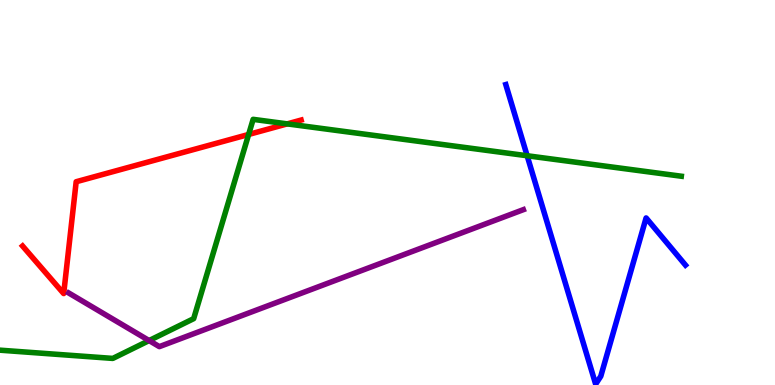[{'lines': ['blue', 'red'], 'intersections': []}, {'lines': ['green', 'red'], 'intersections': [{'x': 3.21, 'y': 6.51}, {'x': 3.71, 'y': 6.78}]}, {'lines': ['purple', 'red'], 'intersections': []}, {'lines': ['blue', 'green'], 'intersections': [{'x': 6.8, 'y': 5.95}]}, {'lines': ['blue', 'purple'], 'intersections': []}, {'lines': ['green', 'purple'], 'intersections': [{'x': 1.92, 'y': 1.15}]}]